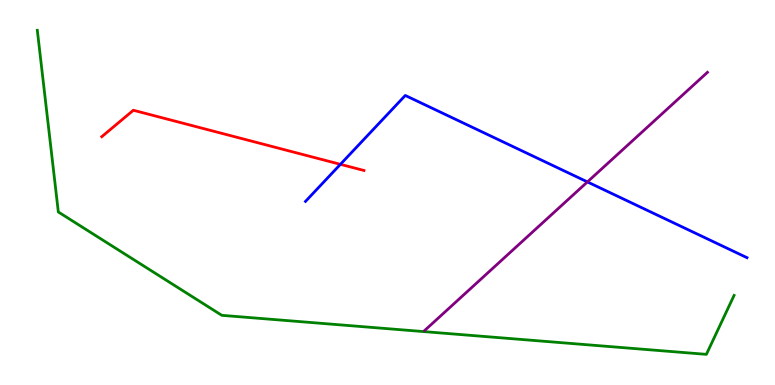[{'lines': ['blue', 'red'], 'intersections': [{'x': 4.39, 'y': 5.73}]}, {'lines': ['green', 'red'], 'intersections': []}, {'lines': ['purple', 'red'], 'intersections': []}, {'lines': ['blue', 'green'], 'intersections': []}, {'lines': ['blue', 'purple'], 'intersections': [{'x': 7.58, 'y': 5.27}]}, {'lines': ['green', 'purple'], 'intersections': []}]